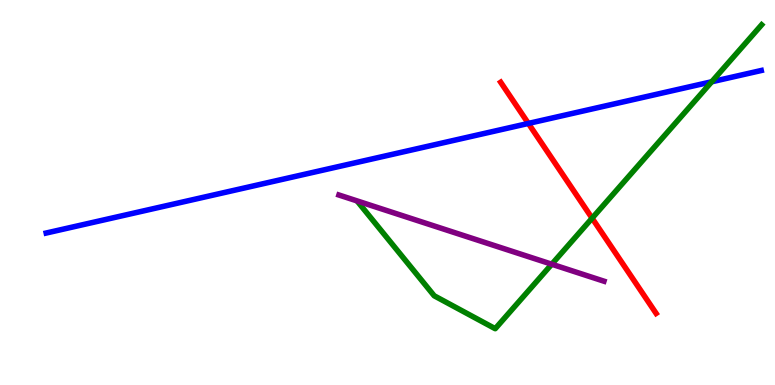[{'lines': ['blue', 'red'], 'intersections': [{'x': 6.82, 'y': 6.79}]}, {'lines': ['green', 'red'], 'intersections': [{'x': 7.64, 'y': 4.33}]}, {'lines': ['purple', 'red'], 'intersections': []}, {'lines': ['blue', 'green'], 'intersections': [{'x': 9.18, 'y': 7.88}]}, {'lines': ['blue', 'purple'], 'intersections': []}, {'lines': ['green', 'purple'], 'intersections': [{'x': 7.12, 'y': 3.14}]}]